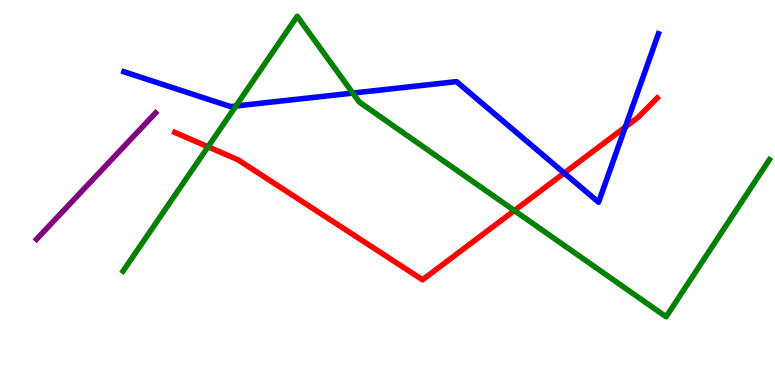[{'lines': ['blue', 'red'], 'intersections': [{'x': 7.28, 'y': 5.51}, {'x': 8.07, 'y': 6.7}]}, {'lines': ['green', 'red'], 'intersections': [{'x': 2.68, 'y': 6.19}, {'x': 6.64, 'y': 4.53}]}, {'lines': ['purple', 'red'], 'intersections': []}, {'lines': ['blue', 'green'], 'intersections': [{'x': 3.04, 'y': 7.25}, {'x': 4.55, 'y': 7.58}]}, {'lines': ['blue', 'purple'], 'intersections': []}, {'lines': ['green', 'purple'], 'intersections': []}]